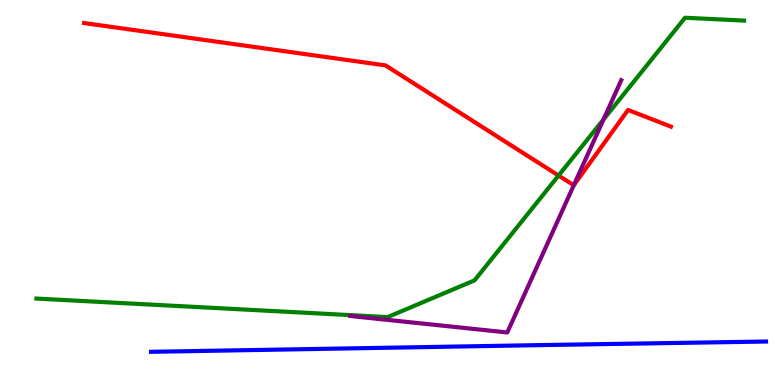[{'lines': ['blue', 'red'], 'intersections': []}, {'lines': ['green', 'red'], 'intersections': [{'x': 7.21, 'y': 5.44}]}, {'lines': ['purple', 'red'], 'intersections': [{'x': 7.4, 'y': 5.19}]}, {'lines': ['blue', 'green'], 'intersections': []}, {'lines': ['blue', 'purple'], 'intersections': []}, {'lines': ['green', 'purple'], 'intersections': [{'x': 7.79, 'y': 6.9}]}]